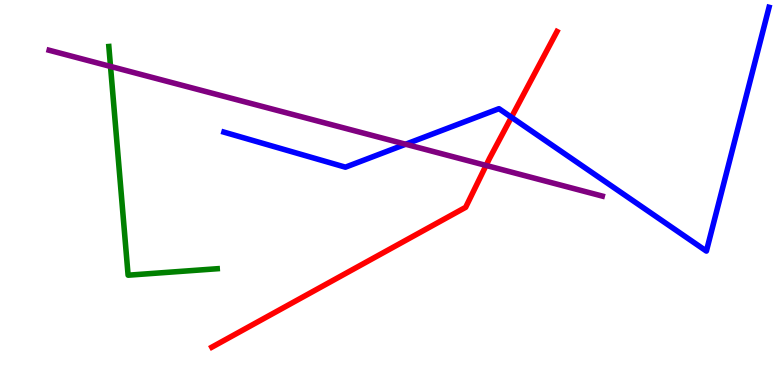[{'lines': ['blue', 'red'], 'intersections': [{'x': 6.6, 'y': 6.95}]}, {'lines': ['green', 'red'], 'intersections': []}, {'lines': ['purple', 'red'], 'intersections': [{'x': 6.27, 'y': 5.7}]}, {'lines': ['blue', 'green'], 'intersections': []}, {'lines': ['blue', 'purple'], 'intersections': [{'x': 5.23, 'y': 6.25}]}, {'lines': ['green', 'purple'], 'intersections': [{'x': 1.43, 'y': 8.27}]}]